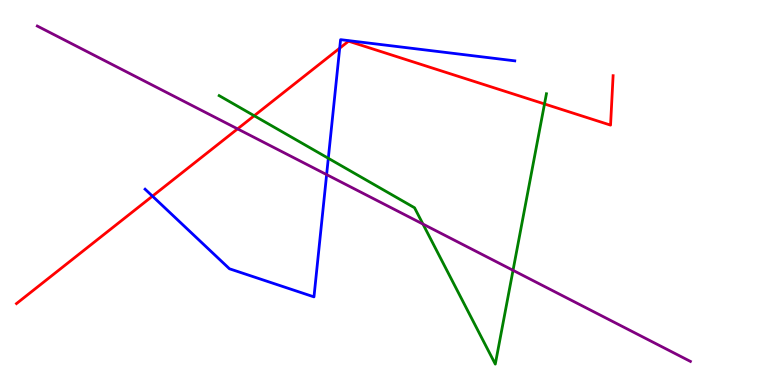[{'lines': ['blue', 'red'], 'intersections': [{'x': 1.97, 'y': 4.91}, {'x': 4.38, 'y': 8.75}]}, {'lines': ['green', 'red'], 'intersections': [{'x': 3.28, 'y': 6.99}, {'x': 7.03, 'y': 7.3}]}, {'lines': ['purple', 'red'], 'intersections': [{'x': 3.07, 'y': 6.65}]}, {'lines': ['blue', 'green'], 'intersections': [{'x': 4.24, 'y': 5.89}]}, {'lines': ['blue', 'purple'], 'intersections': [{'x': 4.21, 'y': 5.46}]}, {'lines': ['green', 'purple'], 'intersections': [{'x': 5.46, 'y': 4.18}, {'x': 6.62, 'y': 2.98}]}]